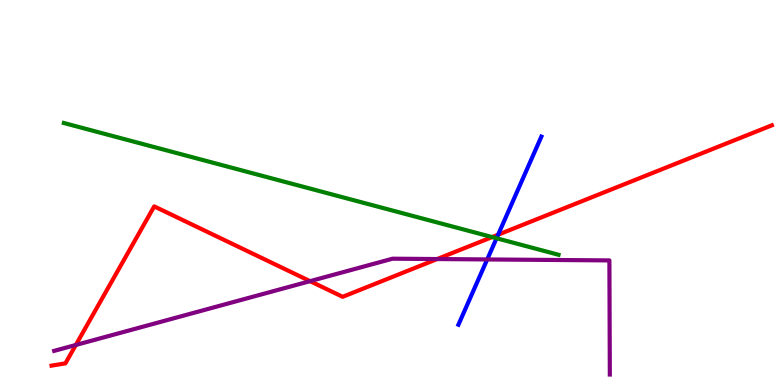[{'lines': ['blue', 'red'], 'intersections': [{'x': 6.43, 'y': 3.9}]}, {'lines': ['green', 'red'], 'intersections': [{'x': 6.35, 'y': 3.84}]}, {'lines': ['purple', 'red'], 'intersections': [{'x': 0.978, 'y': 1.04}, {'x': 4.0, 'y': 2.7}, {'x': 5.64, 'y': 3.27}]}, {'lines': ['blue', 'green'], 'intersections': [{'x': 6.41, 'y': 3.81}]}, {'lines': ['blue', 'purple'], 'intersections': [{'x': 6.29, 'y': 3.26}]}, {'lines': ['green', 'purple'], 'intersections': []}]